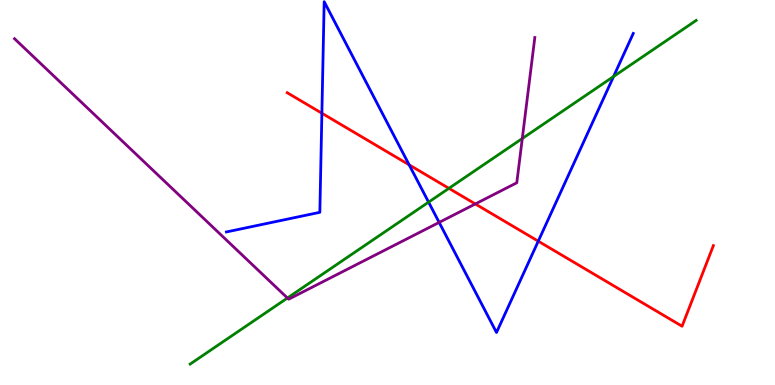[{'lines': ['blue', 'red'], 'intersections': [{'x': 4.15, 'y': 7.06}, {'x': 5.28, 'y': 5.72}, {'x': 6.95, 'y': 3.74}]}, {'lines': ['green', 'red'], 'intersections': [{'x': 5.79, 'y': 5.11}]}, {'lines': ['purple', 'red'], 'intersections': [{'x': 6.13, 'y': 4.7}]}, {'lines': ['blue', 'green'], 'intersections': [{'x': 5.53, 'y': 4.75}, {'x': 7.92, 'y': 8.01}]}, {'lines': ['blue', 'purple'], 'intersections': [{'x': 5.67, 'y': 4.22}]}, {'lines': ['green', 'purple'], 'intersections': [{'x': 3.71, 'y': 2.26}, {'x': 6.74, 'y': 6.4}]}]